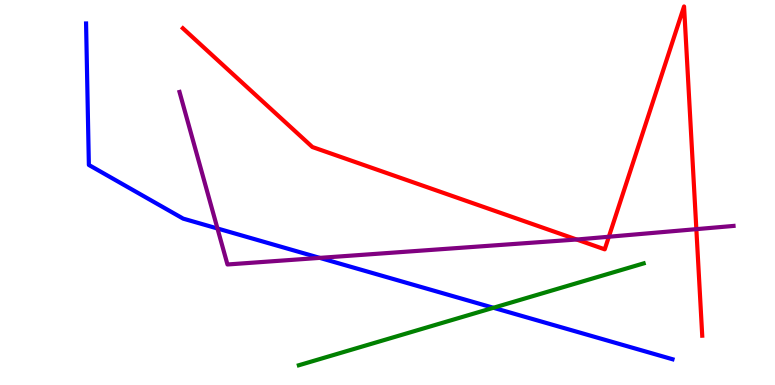[{'lines': ['blue', 'red'], 'intersections': []}, {'lines': ['green', 'red'], 'intersections': []}, {'lines': ['purple', 'red'], 'intersections': [{'x': 7.44, 'y': 3.78}, {'x': 7.86, 'y': 3.85}, {'x': 8.99, 'y': 4.05}]}, {'lines': ['blue', 'green'], 'intersections': [{'x': 6.37, 'y': 2.01}]}, {'lines': ['blue', 'purple'], 'intersections': [{'x': 2.81, 'y': 4.07}, {'x': 4.13, 'y': 3.3}]}, {'lines': ['green', 'purple'], 'intersections': []}]